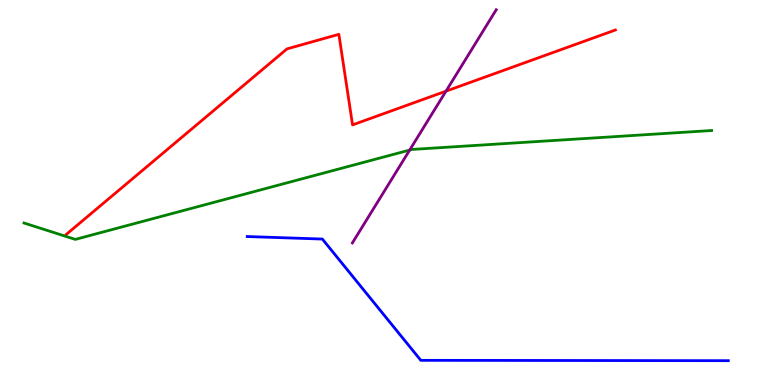[{'lines': ['blue', 'red'], 'intersections': []}, {'lines': ['green', 'red'], 'intersections': []}, {'lines': ['purple', 'red'], 'intersections': [{'x': 5.75, 'y': 7.63}]}, {'lines': ['blue', 'green'], 'intersections': []}, {'lines': ['blue', 'purple'], 'intersections': []}, {'lines': ['green', 'purple'], 'intersections': [{'x': 5.29, 'y': 6.1}]}]